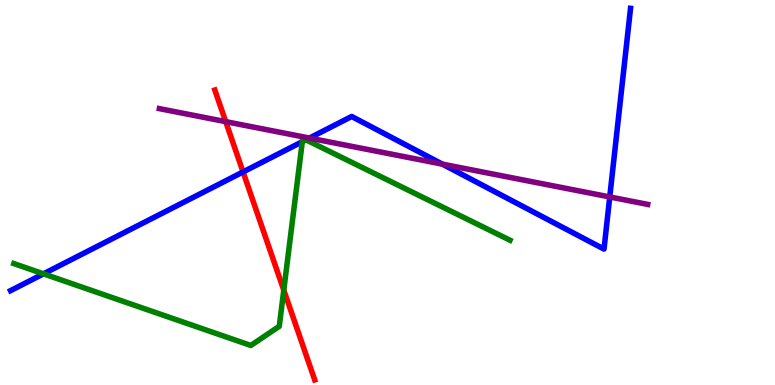[{'lines': ['blue', 'red'], 'intersections': [{'x': 3.14, 'y': 5.53}]}, {'lines': ['green', 'red'], 'intersections': [{'x': 3.66, 'y': 2.46}]}, {'lines': ['purple', 'red'], 'intersections': [{'x': 2.91, 'y': 6.84}]}, {'lines': ['blue', 'green'], 'intersections': [{'x': 0.561, 'y': 2.89}, {'x': 3.9, 'y': 6.32}, {'x': 3.95, 'y': 6.37}]}, {'lines': ['blue', 'purple'], 'intersections': [{'x': 3.99, 'y': 6.41}, {'x': 5.71, 'y': 5.74}, {'x': 7.87, 'y': 4.88}]}, {'lines': ['green', 'purple'], 'intersections': []}]